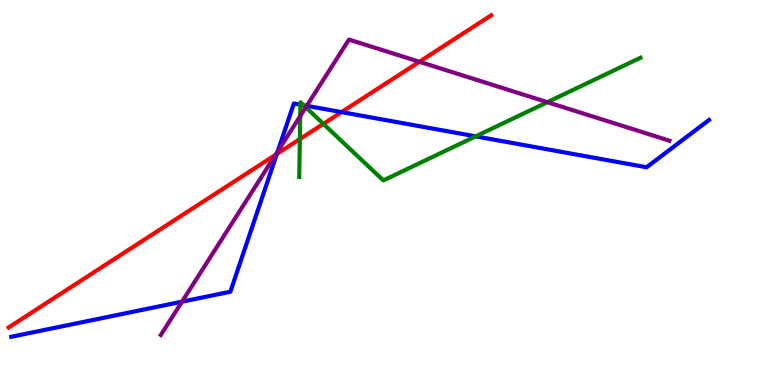[{'lines': ['blue', 'red'], 'intersections': [{'x': 3.57, 'y': 6.0}, {'x': 4.41, 'y': 7.09}]}, {'lines': ['green', 'red'], 'intersections': [{'x': 3.87, 'y': 6.39}, {'x': 4.17, 'y': 6.78}]}, {'lines': ['purple', 'red'], 'intersections': [{'x': 3.56, 'y': 5.98}, {'x': 5.41, 'y': 8.4}]}, {'lines': ['blue', 'green'], 'intersections': [{'x': 3.88, 'y': 7.28}, {'x': 3.92, 'y': 7.27}, {'x': 6.14, 'y': 6.46}]}, {'lines': ['blue', 'purple'], 'intersections': [{'x': 2.35, 'y': 2.16}, {'x': 3.58, 'y': 6.06}, {'x': 3.96, 'y': 7.25}]}, {'lines': ['green', 'purple'], 'intersections': [{'x': 3.87, 'y': 6.98}, {'x': 3.95, 'y': 7.21}, {'x': 7.06, 'y': 7.35}]}]